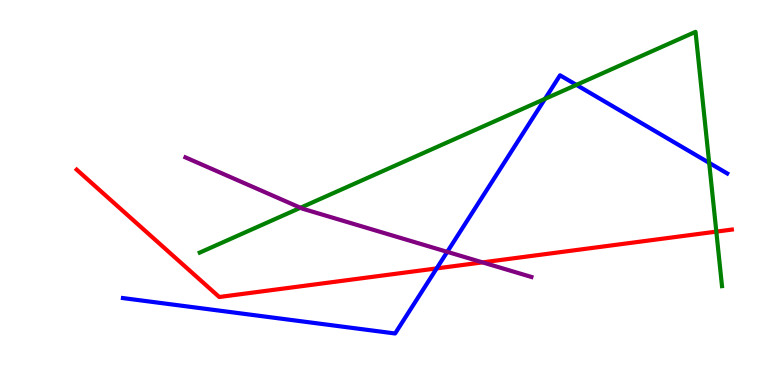[{'lines': ['blue', 'red'], 'intersections': [{'x': 5.63, 'y': 3.03}]}, {'lines': ['green', 'red'], 'intersections': [{'x': 9.24, 'y': 3.98}]}, {'lines': ['purple', 'red'], 'intersections': [{'x': 6.23, 'y': 3.18}]}, {'lines': ['blue', 'green'], 'intersections': [{'x': 7.03, 'y': 7.43}, {'x': 7.44, 'y': 7.79}, {'x': 9.15, 'y': 5.77}]}, {'lines': ['blue', 'purple'], 'intersections': [{'x': 5.77, 'y': 3.46}]}, {'lines': ['green', 'purple'], 'intersections': [{'x': 3.88, 'y': 4.6}]}]